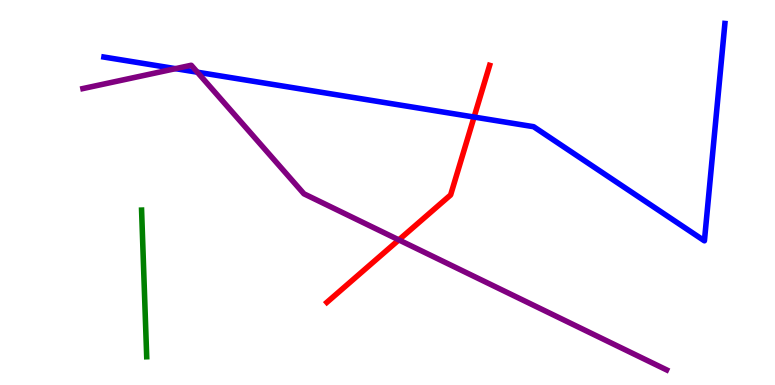[{'lines': ['blue', 'red'], 'intersections': [{'x': 6.12, 'y': 6.96}]}, {'lines': ['green', 'red'], 'intersections': []}, {'lines': ['purple', 'red'], 'intersections': [{'x': 5.15, 'y': 3.77}]}, {'lines': ['blue', 'green'], 'intersections': []}, {'lines': ['blue', 'purple'], 'intersections': [{'x': 2.26, 'y': 8.22}, {'x': 2.55, 'y': 8.12}]}, {'lines': ['green', 'purple'], 'intersections': []}]